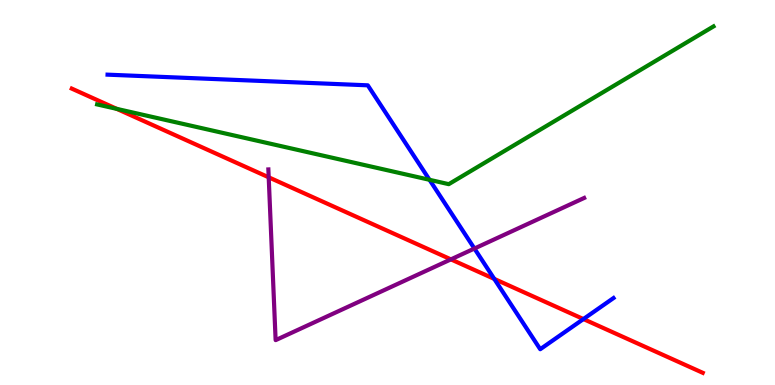[{'lines': ['blue', 'red'], 'intersections': [{'x': 6.38, 'y': 2.76}, {'x': 7.53, 'y': 1.71}]}, {'lines': ['green', 'red'], 'intersections': [{'x': 1.51, 'y': 7.17}]}, {'lines': ['purple', 'red'], 'intersections': [{'x': 3.47, 'y': 5.39}, {'x': 5.82, 'y': 3.26}]}, {'lines': ['blue', 'green'], 'intersections': [{'x': 5.54, 'y': 5.33}]}, {'lines': ['blue', 'purple'], 'intersections': [{'x': 6.12, 'y': 3.54}]}, {'lines': ['green', 'purple'], 'intersections': []}]